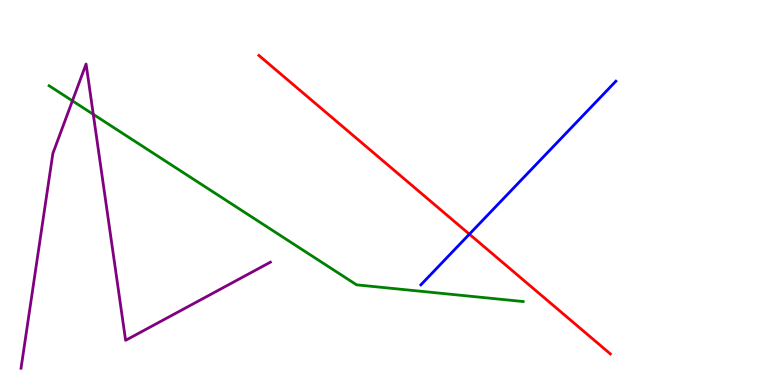[{'lines': ['blue', 'red'], 'intersections': [{'x': 6.06, 'y': 3.92}]}, {'lines': ['green', 'red'], 'intersections': []}, {'lines': ['purple', 'red'], 'intersections': []}, {'lines': ['blue', 'green'], 'intersections': []}, {'lines': ['blue', 'purple'], 'intersections': []}, {'lines': ['green', 'purple'], 'intersections': [{'x': 0.934, 'y': 7.38}, {'x': 1.2, 'y': 7.03}]}]